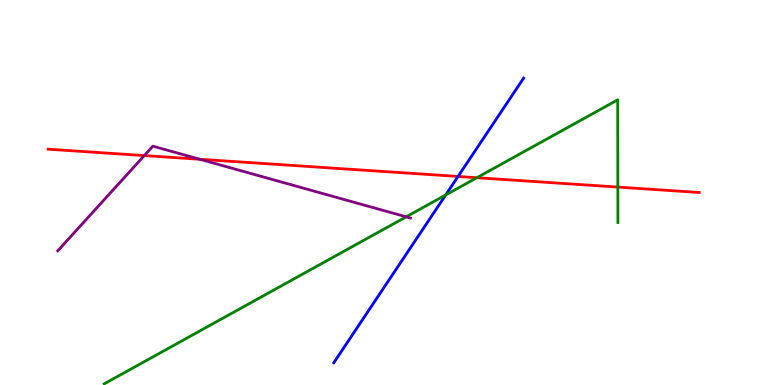[{'lines': ['blue', 'red'], 'intersections': [{'x': 5.91, 'y': 5.42}]}, {'lines': ['green', 'red'], 'intersections': [{'x': 6.15, 'y': 5.38}, {'x': 7.97, 'y': 5.14}]}, {'lines': ['purple', 'red'], 'intersections': [{'x': 1.86, 'y': 5.96}, {'x': 2.58, 'y': 5.86}]}, {'lines': ['blue', 'green'], 'intersections': [{'x': 5.75, 'y': 4.94}]}, {'lines': ['blue', 'purple'], 'intersections': []}, {'lines': ['green', 'purple'], 'intersections': [{'x': 5.24, 'y': 4.37}]}]